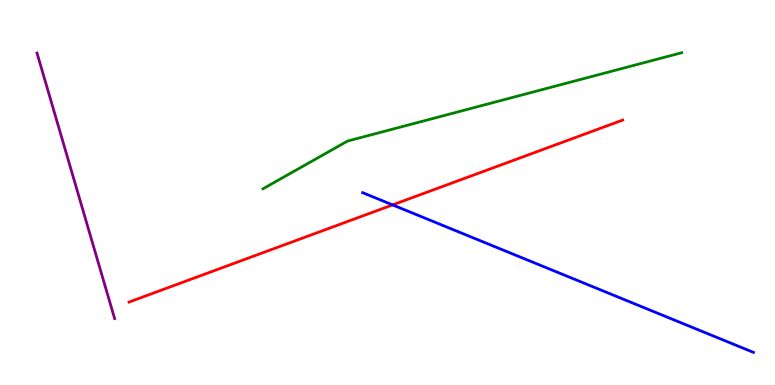[{'lines': ['blue', 'red'], 'intersections': [{'x': 5.07, 'y': 4.68}]}, {'lines': ['green', 'red'], 'intersections': []}, {'lines': ['purple', 'red'], 'intersections': []}, {'lines': ['blue', 'green'], 'intersections': []}, {'lines': ['blue', 'purple'], 'intersections': []}, {'lines': ['green', 'purple'], 'intersections': []}]